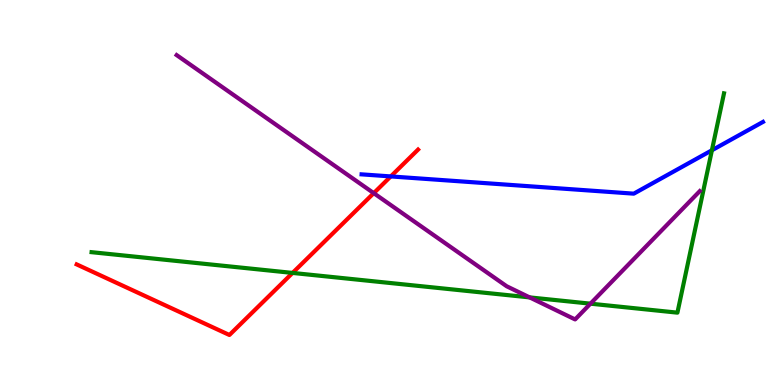[{'lines': ['blue', 'red'], 'intersections': [{'x': 5.04, 'y': 5.42}]}, {'lines': ['green', 'red'], 'intersections': [{'x': 3.78, 'y': 2.91}]}, {'lines': ['purple', 'red'], 'intersections': [{'x': 4.82, 'y': 4.98}]}, {'lines': ['blue', 'green'], 'intersections': [{'x': 9.19, 'y': 6.1}]}, {'lines': ['blue', 'purple'], 'intersections': []}, {'lines': ['green', 'purple'], 'intersections': [{'x': 6.83, 'y': 2.28}, {'x': 7.62, 'y': 2.11}]}]